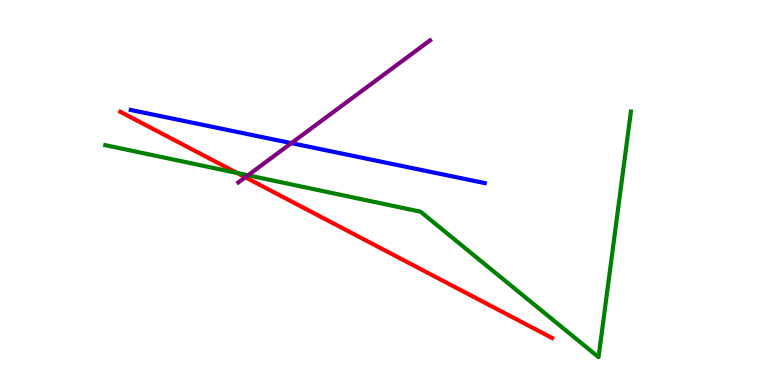[{'lines': ['blue', 'red'], 'intersections': []}, {'lines': ['green', 'red'], 'intersections': [{'x': 3.06, 'y': 5.51}]}, {'lines': ['purple', 'red'], 'intersections': [{'x': 3.17, 'y': 5.4}]}, {'lines': ['blue', 'green'], 'intersections': []}, {'lines': ['blue', 'purple'], 'intersections': [{'x': 3.76, 'y': 6.28}]}, {'lines': ['green', 'purple'], 'intersections': [{'x': 3.2, 'y': 5.45}]}]